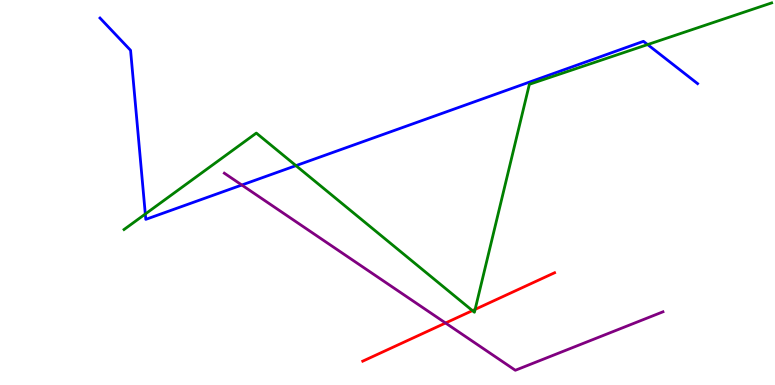[{'lines': ['blue', 'red'], 'intersections': []}, {'lines': ['green', 'red'], 'intersections': [{'x': 6.1, 'y': 1.93}, {'x': 6.13, 'y': 1.96}]}, {'lines': ['purple', 'red'], 'intersections': [{'x': 5.75, 'y': 1.61}]}, {'lines': ['blue', 'green'], 'intersections': [{'x': 1.87, 'y': 4.44}, {'x': 3.82, 'y': 5.7}, {'x': 8.36, 'y': 8.84}]}, {'lines': ['blue', 'purple'], 'intersections': [{'x': 3.12, 'y': 5.19}]}, {'lines': ['green', 'purple'], 'intersections': []}]